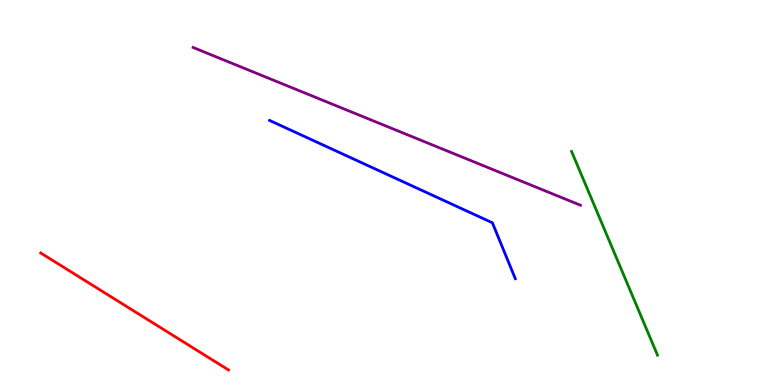[{'lines': ['blue', 'red'], 'intersections': []}, {'lines': ['green', 'red'], 'intersections': []}, {'lines': ['purple', 'red'], 'intersections': []}, {'lines': ['blue', 'green'], 'intersections': []}, {'lines': ['blue', 'purple'], 'intersections': []}, {'lines': ['green', 'purple'], 'intersections': []}]